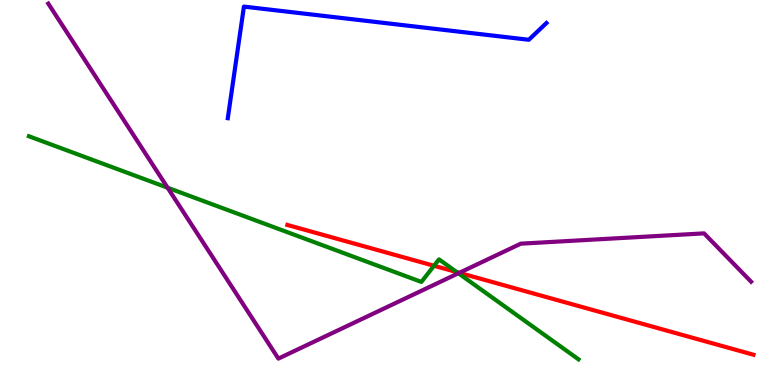[{'lines': ['blue', 'red'], 'intersections': []}, {'lines': ['green', 'red'], 'intersections': [{'x': 5.6, 'y': 3.1}, {'x': 5.89, 'y': 2.93}]}, {'lines': ['purple', 'red'], 'intersections': [{'x': 5.93, 'y': 2.91}]}, {'lines': ['blue', 'green'], 'intersections': []}, {'lines': ['blue', 'purple'], 'intersections': []}, {'lines': ['green', 'purple'], 'intersections': [{'x': 2.16, 'y': 5.12}, {'x': 5.91, 'y': 2.9}]}]